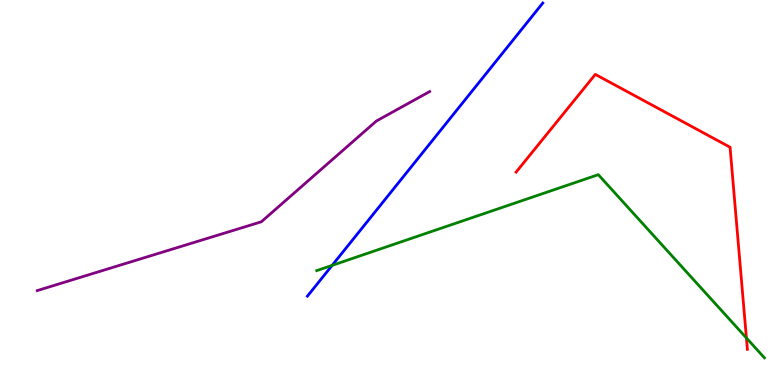[{'lines': ['blue', 'red'], 'intersections': []}, {'lines': ['green', 'red'], 'intersections': [{'x': 9.63, 'y': 1.22}]}, {'lines': ['purple', 'red'], 'intersections': []}, {'lines': ['blue', 'green'], 'intersections': [{'x': 4.29, 'y': 3.11}]}, {'lines': ['blue', 'purple'], 'intersections': []}, {'lines': ['green', 'purple'], 'intersections': []}]